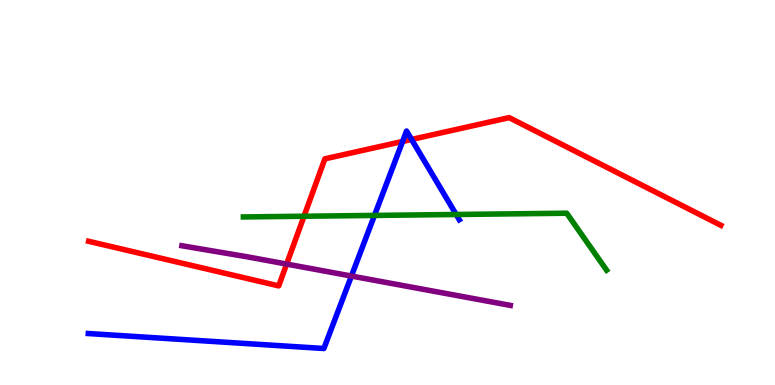[{'lines': ['blue', 'red'], 'intersections': [{'x': 5.19, 'y': 6.33}, {'x': 5.31, 'y': 6.38}]}, {'lines': ['green', 'red'], 'intersections': [{'x': 3.92, 'y': 4.38}]}, {'lines': ['purple', 'red'], 'intersections': [{'x': 3.7, 'y': 3.14}]}, {'lines': ['blue', 'green'], 'intersections': [{'x': 4.83, 'y': 4.4}, {'x': 5.89, 'y': 4.43}]}, {'lines': ['blue', 'purple'], 'intersections': [{'x': 4.53, 'y': 2.83}]}, {'lines': ['green', 'purple'], 'intersections': []}]